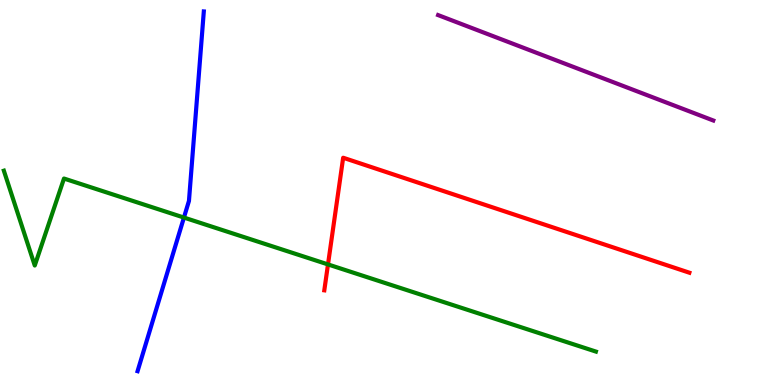[{'lines': ['blue', 'red'], 'intersections': []}, {'lines': ['green', 'red'], 'intersections': [{'x': 4.23, 'y': 3.13}]}, {'lines': ['purple', 'red'], 'intersections': []}, {'lines': ['blue', 'green'], 'intersections': [{'x': 2.37, 'y': 4.35}]}, {'lines': ['blue', 'purple'], 'intersections': []}, {'lines': ['green', 'purple'], 'intersections': []}]